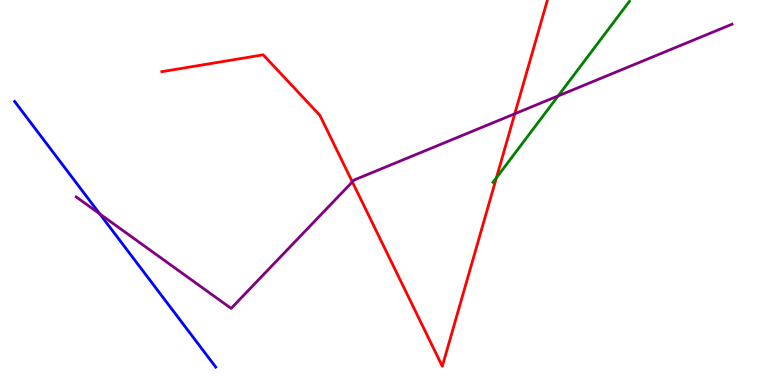[{'lines': ['blue', 'red'], 'intersections': []}, {'lines': ['green', 'red'], 'intersections': [{'x': 6.41, 'y': 5.38}]}, {'lines': ['purple', 'red'], 'intersections': [{'x': 4.55, 'y': 5.28}, {'x': 6.64, 'y': 7.04}]}, {'lines': ['blue', 'green'], 'intersections': []}, {'lines': ['blue', 'purple'], 'intersections': [{'x': 1.29, 'y': 4.44}]}, {'lines': ['green', 'purple'], 'intersections': [{'x': 7.2, 'y': 7.51}]}]